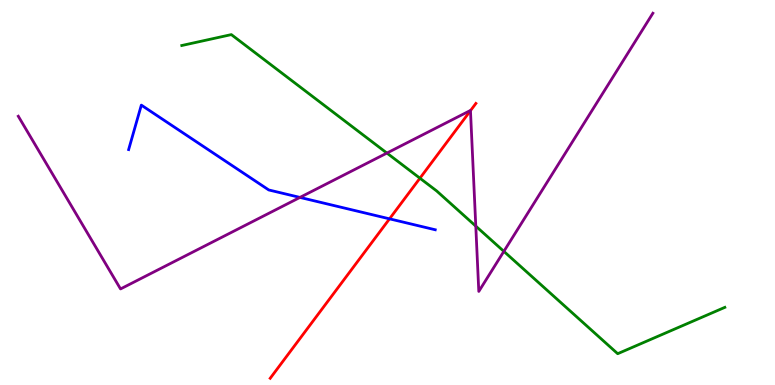[{'lines': ['blue', 'red'], 'intersections': [{'x': 5.03, 'y': 4.32}]}, {'lines': ['green', 'red'], 'intersections': [{'x': 5.42, 'y': 5.37}]}, {'lines': ['purple', 'red'], 'intersections': [{'x': 6.07, 'y': 7.13}]}, {'lines': ['blue', 'green'], 'intersections': []}, {'lines': ['blue', 'purple'], 'intersections': [{'x': 3.87, 'y': 4.87}]}, {'lines': ['green', 'purple'], 'intersections': [{'x': 4.99, 'y': 6.02}, {'x': 6.14, 'y': 4.13}, {'x': 6.5, 'y': 3.47}]}]